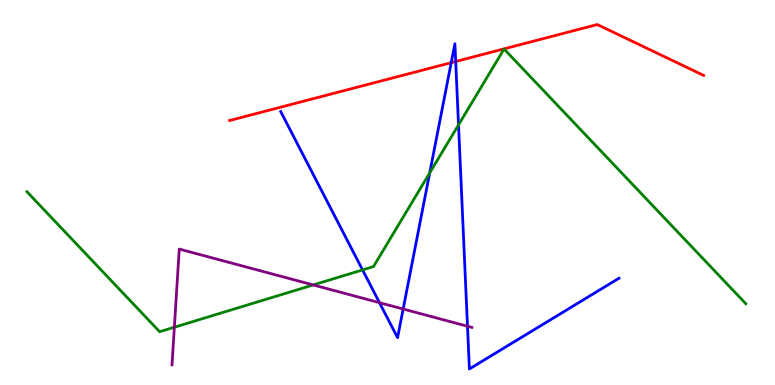[{'lines': ['blue', 'red'], 'intersections': [{'x': 5.82, 'y': 8.37}, {'x': 5.88, 'y': 8.4}]}, {'lines': ['green', 'red'], 'intersections': []}, {'lines': ['purple', 'red'], 'intersections': []}, {'lines': ['blue', 'green'], 'intersections': [{'x': 4.68, 'y': 2.99}, {'x': 5.54, 'y': 5.51}, {'x': 5.92, 'y': 6.76}]}, {'lines': ['blue', 'purple'], 'intersections': [{'x': 4.9, 'y': 2.14}, {'x': 5.2, 'y': 1.97}, {'x': 6.03, 'y': 1.53}]}, {'lines': ['green', 'purple'], 'intersections': [{'x': 2.25, 'y': 1.5}, {'x': 4.04, 'y': 2.6}]}]